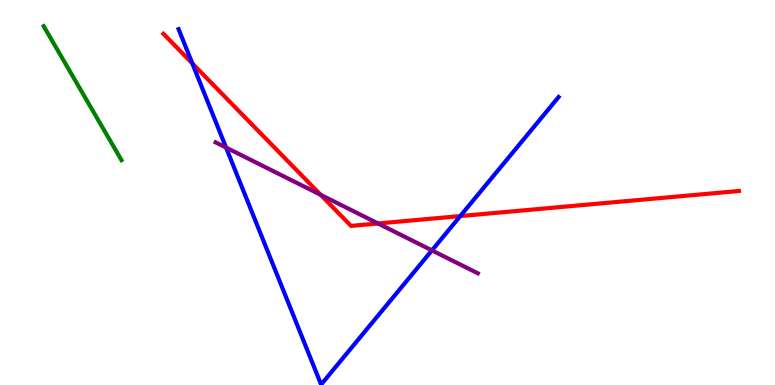[{'lines': ['blue', 'red'], 'intersections': [{'x': 2.48, 'y': 8.35}, {'x': 5.94, 'y': 4.39}]}, {'lines': ['green', 'red'], 'intersections': []}, {'lines': ['purple', 'red'], 'intersections': [{'x': 4.14, 'y': 4.94}, {'x': 4.88, 'y': 4.2}]}, {'lines': ['blue', 'green'], 'intersections': []}, {'lines': ['blue', 'purple'], 'intersections': [{'x': 2.92, 'y': 6.17}, {'x': 5.57, 'y': 3.5}]}, {'lines': ['green', 'purple'], 'intersections': []}]